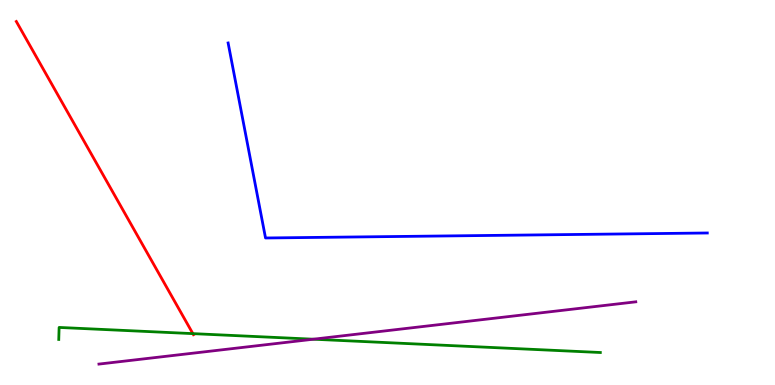[{'lines': ['blue', 'red'], 'intersections': []}, {'lines': ['green', 'red'], 'intersections': [{'x': 2.49, 'y': 1.33}]}, {'lines': ['purple', 'red'], 'intersections': []}, {'lines': ['blue', 'green'], 'intersections': []}, {'lines': ['blue', 'purple'], 'intersections': []}, {'lines': ['green', 'purple'], 'intersections': [{'x': 4.04, 'y': 1.19}]}]